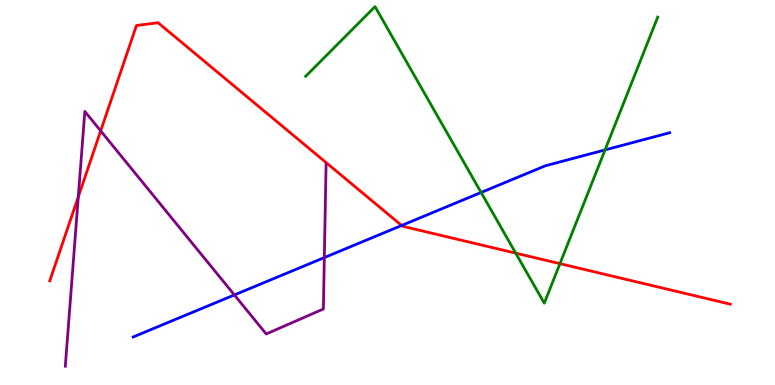[{'lines': ['blue', 'red'], 'intersections': [{'x': 5.18, 'y': 4.14}]}, {'lines': ['green', 'red'], 'intersections': [{'x': 6.65, 'y': 3.42}, {'x': 7.23, 'y': 3.15}]}, {'lines': ['purple', 'red'], 'intersections': [{'x': 1.01, 'y': 4.89}, {'x': 1.3, 'y': 6.6}]}, {'lines': ['blue', 'green'], 'intersections': [{'x': 6.21, 'y': 5.0}, {'x': 7.81, 'y': 6.11}]}, {'lines': ['blue', 'purple'], 'intersections': [{'x': 3.02, 'y': 2.34}, {'x': 4.18, 'y': 3.31}]}, {'lines': ['green', 'purple'], 'intersections': []}]